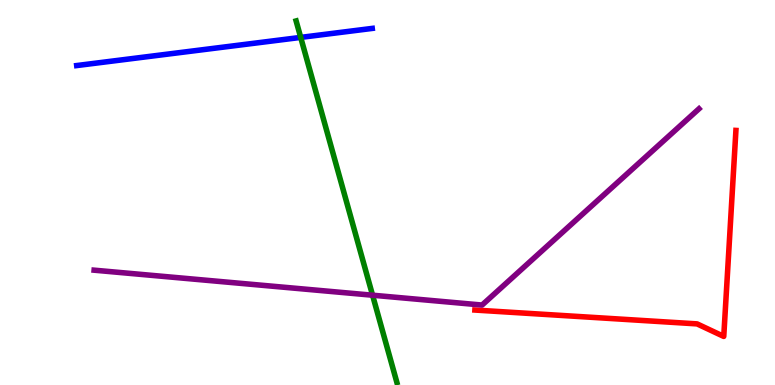[{'lines': ['blue', 'red'], 'intersections': []}, {'lines': ['green', 'red'], 'intersections': []}, {'lines': ['purple', 'red'], 'intersections': []}, {'lines': ['blue', 'green'], 'intersections': [{'x': 3.88, 'y': 9.03}]}, {'lines': ['blue', 'purple'], 'intersections': []}, {'lines': ['green', 'purple'], 'intersections': [{'x': 4.81, 'y': 2.33}]}]